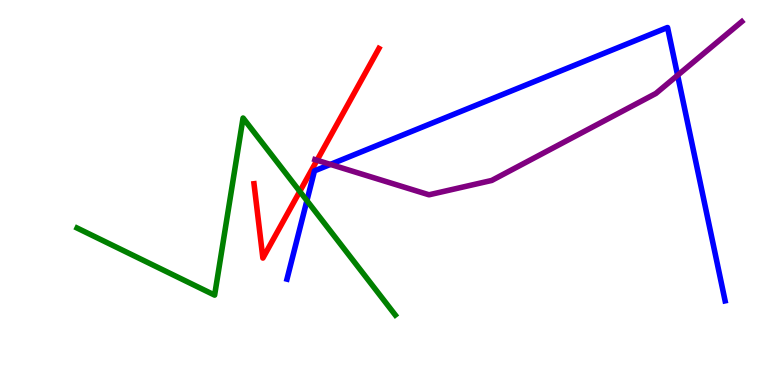[{'lines': ['blue', 'red'], 'intersections': []}, {'lines': ['green', 'red'], 'intersections': [{'x': 3.87, 'y': 5.03}]}, {'lines': ['purple', 'red'], 'intersections': [{'x': 4.09, 'y': 5.84}]}, {'lines': ['blue', 'green'], 'intersections': [{'x': 3.96, 'y': 4.79}]}, {'lines': ['blue', 'purple'], 'intersections': [{'x': 4.26, 'y': 5.73}, {'x': 8.74, 'y': 8.04}]}, {'lines': ['green', 'purple'], 'intersections': []}]